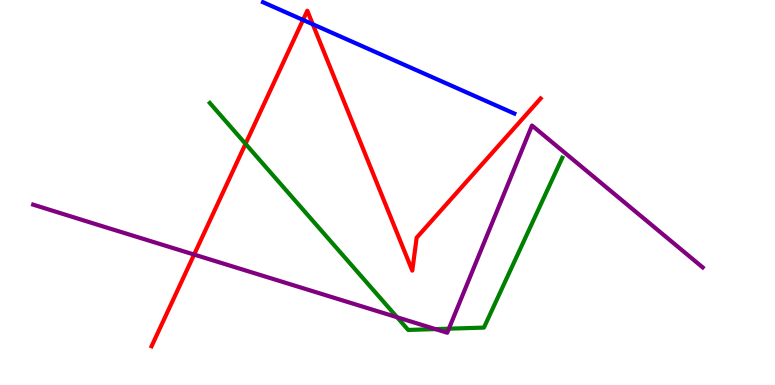[{'lines': ['blue', 'red'], 'intersections': [{'x': 3.91, 'y': 9.48}, {'x': 4.04, 'y': 9.37}]}, {'lines': ['green', 'red'], 'intersections': [{'x': 3.17, 'y': 6.26}]}, {'lines': ['purple', 'red'], 'intersections': [{'x': 2.5, 'y': 3.39}]}, {'lines': ['blue', 'green'], 'intersections': []}, {'lines': ['blue', 'purple'], 'intersections': []}, {'lines': ['green', 'purple'], 'intersections': [{'x': 5.12, 'y': 1.76}, {'x': 5.62, 'y': 1.45}, {'x': 5.79, 'y': 1.46}]}]